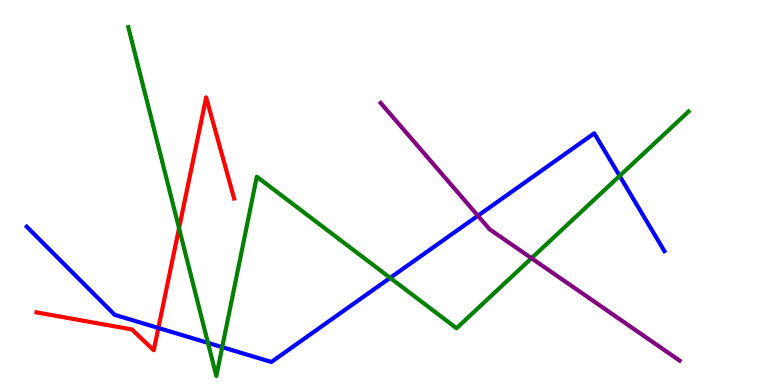[{'lines': ['blue', 'red'], 'intersections': [{'x': 2.04, 'y': 1.48}]}, {'lines': ['green', 'red'], 'intersections': [{'x': 2.31, 'y': 4.07}]}, {'lines': ['purple', 'red'], 'intersections': []}, {'lines': ['blue', 'green'], 'intersections': [{'x': 2.68, 'y': 1.09}, {'x': 2.87, 'y': 0.983}, {'x': 5.03, 'y': 2.78}, {'x': 8.0, 'y': 5.43}]}, {'lines': ['blue', 'purple'], 'intersections': [{'x': 6.17, 'y': 4.4}]}, {'lines': ['green', 'purple'], 'intersections': [{'x': 6.86, 'y': 3.29}]}]